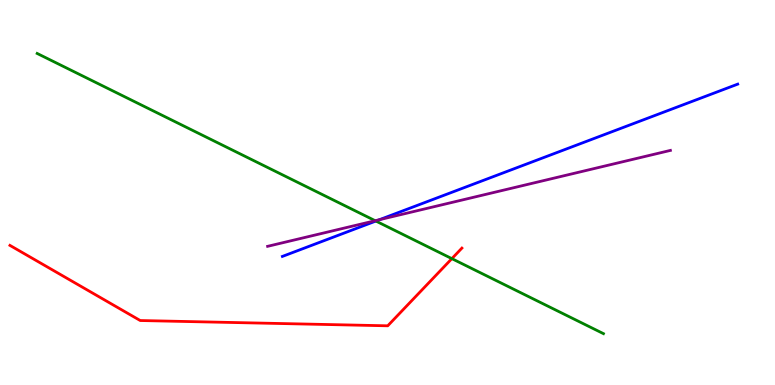[{'lines': ['blue', 'red'], 'intersections': []}, {'lines': ['green', 'red'], 'intersections': [{'x': 5.83, 'y': 3.28}]}, {'lines': ['purple', 'red'], 'intersections': []}, {'lines': ['blue', 'green'], 'intersections': [{'x': 4.85, 'y': 4.26}]}, {'lines': ['blue', 'purple'], 'intersections': [{'x': 4.9, 'y': 4.29}]}, {'lines': ['green', 'purple'], 'intersections': [{'x': 4.84, 'y': 4.27}]}]